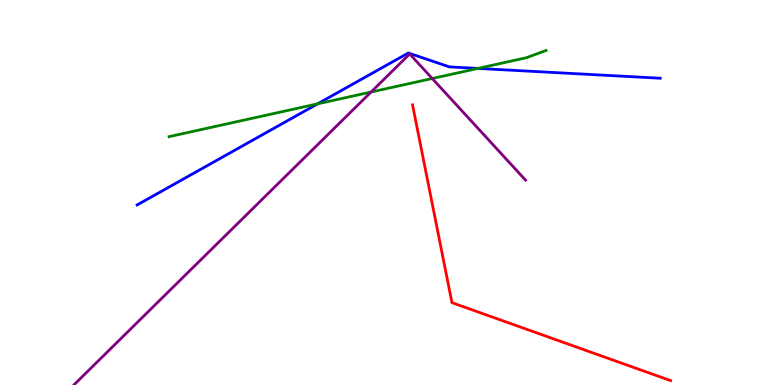[{'lines': ['blue', 'red'], 'intersections': []}, {'lines': ['green', 'red'], 'intersections': []}, {'lines': ['purple', 'red'], 'intersections': []}, {'lines': ['blue', 'green'], 'intersections': [{'x': 4.1, 'y': 7.3}, {'x': 6.17, 'y': 8.22}]}, {'lines': ['blue', 'purple'], 'intersections': []}, {'lines': ['green', 'purple'], 'intersections': [{'x': 4.79, 'y': 7.61}, {'x': 5.58, 'y': 7.96}]}]